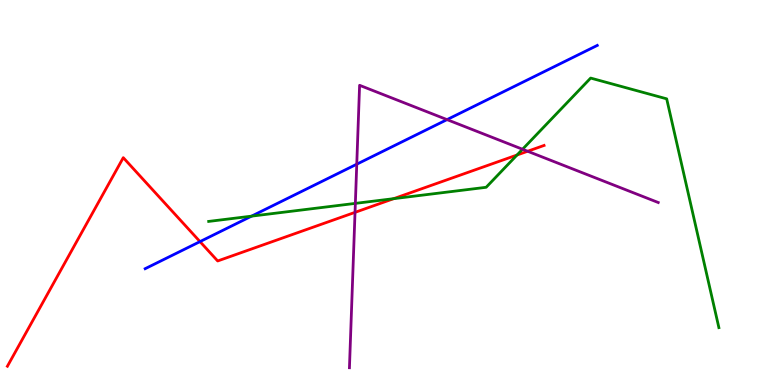[{'lines': ['blue', 'red'], 'intersections': [{'x': 2.58, 'y': 3.72}]}, {'lines': ['green', 'red'], 'intersections': [{'x': 5.08, 'y': 4.84}, {'x': 6.67, 'y': 5.97}]}, {'lines': ['purple', 'red'], 'intersections': [{'x': 4.58, 'y': 4.48}, {'x': 6.81, 'y': 6.07}]}, {'lines': ['blue', 'green'], 'intersections': [{'x': 3.25, 'y': 4.39}]}, {'lines': ['blue', 'purple'], 'intersections': [{'x': 4.6, 'y': 5.74}, {'x': 5.77, 'y': 6.89}]}, {'lines': ['green', 'purple'], 'intersections': [{'x': 4.59, 'y': 4.72}, {'x': 6.74, 'y': 6.12}]}]